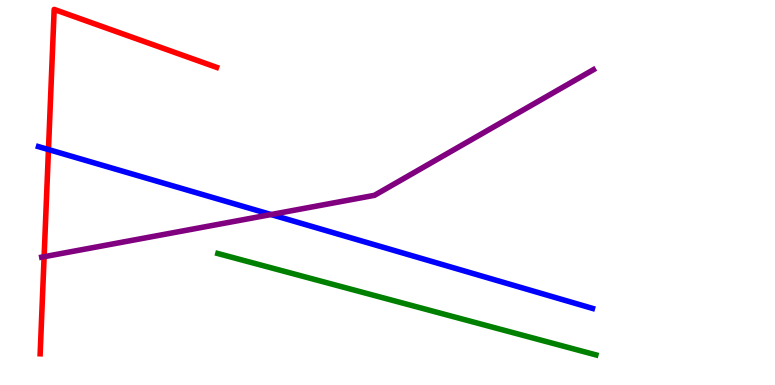[{'lines': ['blue', 'red'], 'intersections': [{'x': 0.625, 'y': 6.12}]}, {'lines': ['green', 'red'], 'intersections': []}, {'lines': ['purple', 'red'], 'intersections': [{'x': 0.569, 'y': 3.33}]}, {'lines': ['blue', 'green'], 'intersections': []}, {'lines': ['blue', 'purple'], 'intersections': [{'x': 3.5, 'y': 4.43}]}, {'lines': ['green', 'purple'], 'intersections': []}]